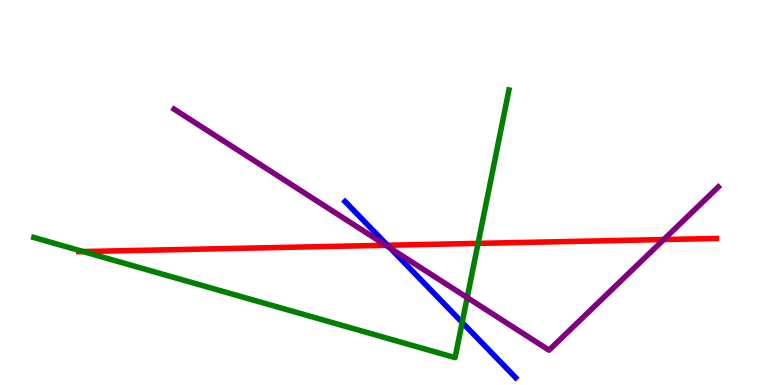[{'lines': ['blue', 'red'], 'intersections': [{'x': 5.0, 'y': 3.63}]}, {'lines': ['green', 'red'], 'intersections': [{'x': 1.07, 'y': 3.47}, {'x': 6.17, 'y': 3.68}]}, {'lines': ['purple', 'red'], 'intersections': [{'x': 4.98, 'y': 3.63}, {'x': 8.56, 'y': 3.78}]}, {'lines': ['blue', 'green'], 'intersections': [{'x': 5.96, 'y': 1.63}]}, {'lines': ['blue', 'purple'], 'intersections': [{'x': 5.03, 'y': 3.56}]}, {'lines': ['green', 'purple'], 'intersections': [{'x': 6.03, 'y': 2.27}]}]